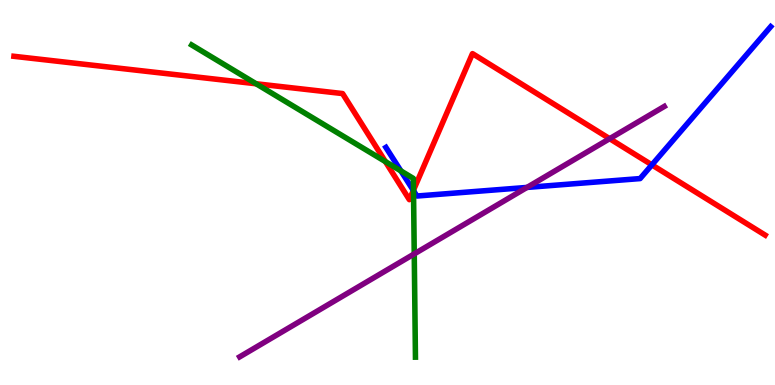[{'lines': ['blue', 'red'], 'intersections': [{'x': 5.33, 'y': 5.05}, {'x': 8.41, 'y': 5.72}]}, {'lines': ['green', 'red'], 'intersections': [{'x': 3.3, 'y': 7.82}, {'x': 4.97, 'y': 5.8}, {'x': 5.34, 'y': 5.06}]}, {'lines': ['purple', 'red'], 'intersections': [{'x': 7.87, 'y': 6.4}]}, {'lines': ['blue', 'green'], 'intersections': [{'x': 5.17, 'y': 5.56}, {'x': 5.34, 'y': 5.05}]}, {'lines': ['blue', 'purple'], 'intersections': [{'x': 6.8, 'y': 5.13}]}, {'lines': ['green', 'purple'], 'intersections': [{'x': 5.35, 'y': 3.4}]}]